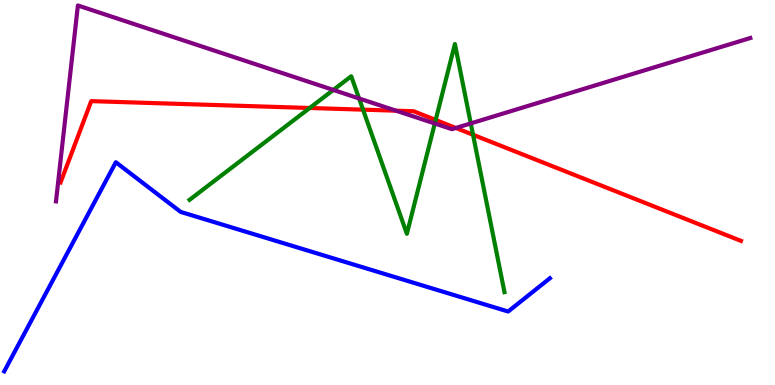[{'lines': ['blue', 'red'], 'intersections': []}, {'lines': ['green', 'red'], 'intersections': [{'x': 4.0, 'y': 7.2}, {'x': 4.68, 'y': 7.15}, {'x': 5.62, 'y': 6.88}, {'x': 6.1, 'y': 6.5}]}, {'lines': ['purple', 'red'], 'intersections': [{'x': 5.11, 'y': 7.12}, {'x': 5.88, 'y': 6.68}]}, {'lines': ['blue', 'green'], 'intersections': []}, {'lines': ['blue', 'purple'], 'intersections': []}, {'lines': ['green', 'purple'], 'intersections': [{'x': 4.3, 'y': 7.66}, {'x': 4.63, 'y': 7.44}, {'x': 5.61, 'y': 6.79}, {'x': 6.07, 'y': 6.79}]}]